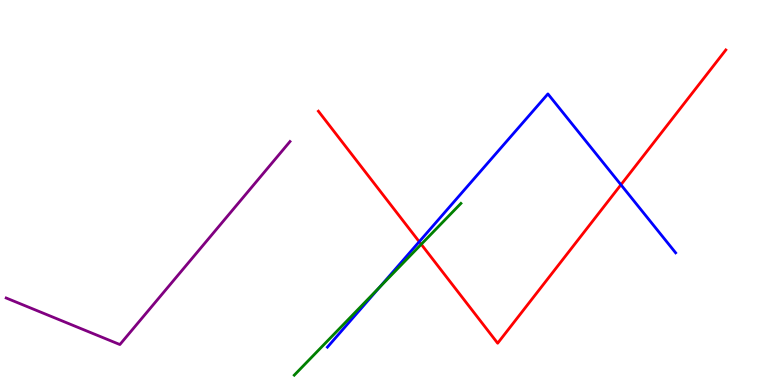[{'lines': ['blue', 'red'], 'intersections': [{'x': 5.41, 'y': 3.72}, {'x': 8.01, 'y': 5.2}]}, {'lines': ['green', 'red'], 'intersections': [{'x': 5.44, 'y': 3.65}]}, {'lines': ['purple', 'red'], 'intersections': []}, {'lines': ['blue', 'green'], 'intersections': [{'x': 4.9, 'y': 2.54}]}, {'lines': ['blue', 'purple'], 'intersections': []}, {'lines': ['green', 'purple'], 'intersections': []}]